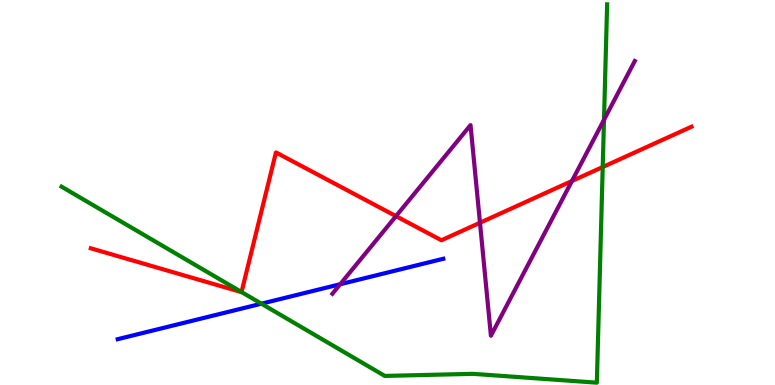[{'lines': ['blue', 'red'], 'intersections': []}, {'lines': ['green', 'red'], 'intersections': [{'x': 3.12, 'y': 2.41}, {'x': 7.78, 'y': 5.66}]}, {'lines': ['purple', 'red'], 'intersections': [{'x': 5.11, 'y': 4.39}, {'x': 6.19, 'y': 4.21}, {'x': 7.38, 'y': 5.3}]}, {'lines': ['blue', 'green'], 'intersections': [{'x': 3.37, 'y': 2.11}]}, {'lines': ['blue', 'purple'], 'intersections': [{'x': 4.39, 'y': 2.62}]}, {'lines': ['green', 'purple'], 'intersections': [{'x': 7.79, 'y': 6.89}]}]